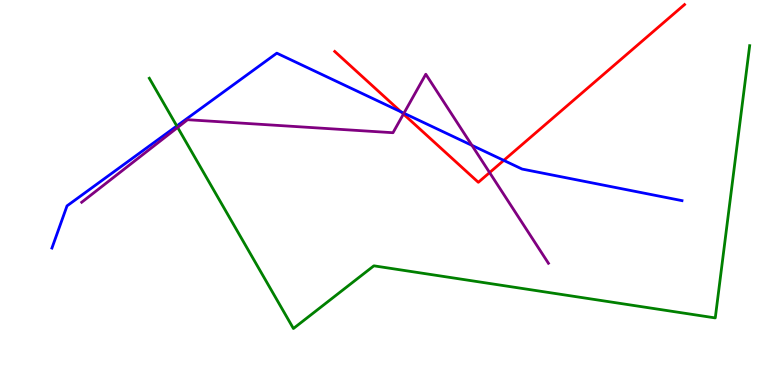[{'lines': ['blue', 'red'], 'intersections': [{'x': 5.17, 'y': 7.1}, {'x': 6.5, 'y': 5.83}]}, {'lines': ['green', 'red'], 'intersections': []}, {'lines': ['purple', 'red'], 'intersections': [{'x': 5.21, 'y': 7.04}, {'x': 6.32, 'y': 5.52}]}, {'lines': ['blue', 'green'], 'intersections': [{'x': 2.28, 'y': 6.73}]}, {'lines': ['blue', 'purple'], 'intersections': [{'x': 5.21, 'y': 7.06}, {'x': 6.09, 'y': 6.22}]}, {'lines': ['green', 'purple'], 'intersections': [{'x': 2.29, 'y': 6.69}]}]